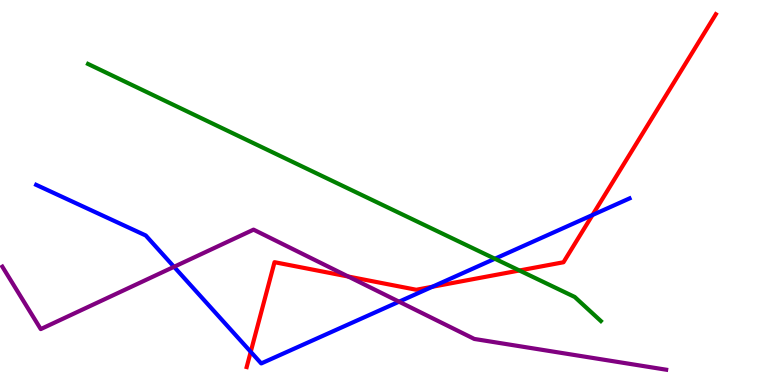[{'lines': ['blue', 'red'], 'intersections': [{'x': 3.24, 'y': 0.862}, {'x': 5.58, 'y': 2.55}, {'x': 7.65, 'y': 4.42}]}, {'lines': ['green', 'red'], 'intersections': [{'x': 6.7, 'y': 2.97}]}, {'lines': ['purple', 'red'], 'intersections': [{'x': 4.49, 'y': 2.82}]}, {'lines': ['blue', 'green'], 'intersections': [{'x': 6.39, 'y': 3.28}]}, {'lines': ['blue', 'purple'], 'intersections': [{'x': 2.25, 'y': 3.07}, {'x': 5.15, 'y': 2.16}]}, {'lines': ['green', 'purple'], 'intersections': []}]